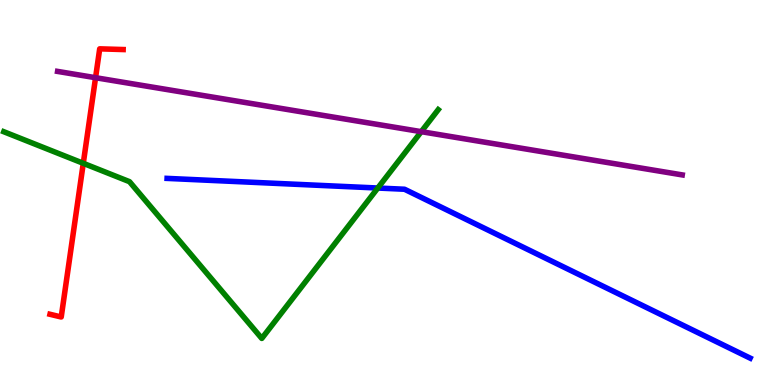[{'lines': ['blue', 'red'], 'intersections': []}, {'lines': ['green', 'red'], 'intersections': [{'x': 1.07, 'y': 5.76}]}, {'lines': ['purple', 'red'], 'intersections': [{'x': 1.23, 'y': 7.98}]}, {'lines': ['blue', 'green'], 'intersections': [{'x': 4.87, 'y': 5.12}]}, {'lines': ['blue', 'purple'], 'intersections': []}, {'lines': ['green', 'purple'], 'intersections': [{'x': 5.44, 'y': 6.58}]}]